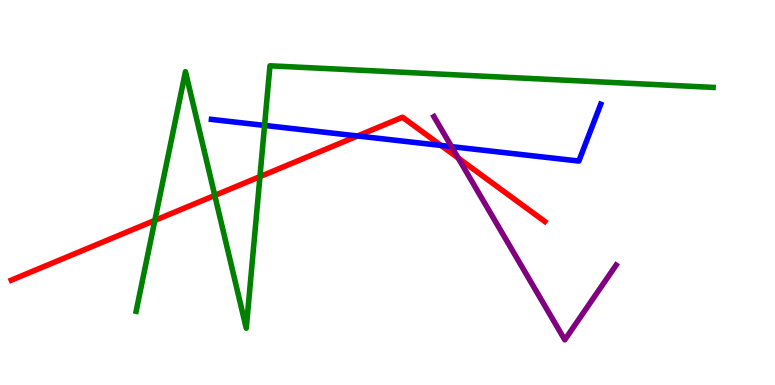[{'lines': ['blue', 'red'], 'intersections': [{'x': 4.61, 'y': 6.47}, {'x': 5.69, 'y': 6.22}]}, {'lines': ['green', 'red'], 'intersections': [{'x': 2.0, 'y': 4.28}, {'x': 2.77, 'y': 4.92}, {'x': 3.35, 'y': 5.41}]}, {'lines': ['purple', 'red'], 'intersections': [{'x': 5.91, 'y': 5.89}]}, {'lines': ['blue', 'green'], 'intersections': [{'x': 3.41, 'y': 6.74}]}, {'lines': ['blue', 'purple'], 'intersections': [{'x': 5.83, 'y': 6.19}]}, {'lines': ['green', 'purple'], 'intersections': []}]